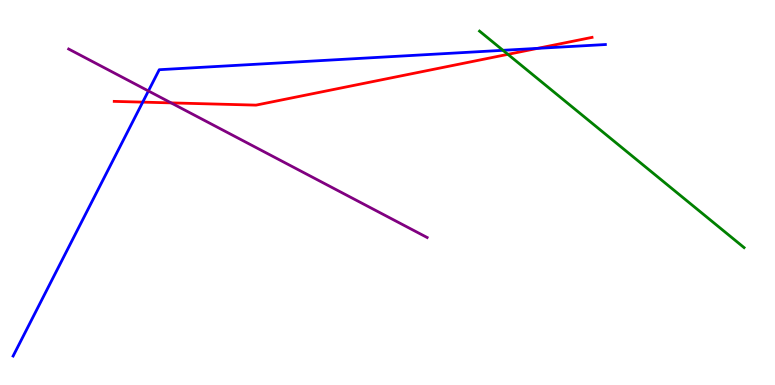[{'lines': ['blue', 'red'], 'intersections': [{'x': 1.84, 'y': 7.35}, {'x': 6.94, 'y': 8.74}]}, {'lines': ['green', 'red'], 'intersections': [{'x': 6.55, 'y': 8.59}]}, {'lines': ['purple', 'red'], 'intersections': [{'x': 2.21, 'y': 7.33}]}, {'lines': ['blue', 'green'], 'intersections': [{'x': 6.49, 'y': 8.69}]}, {'lines': ['blue', 'purple'], 'intersections': [{'x': 1.92, 'y': 7.64}]}, {'lines': ['green', 'purple'], 'intersections': []}]